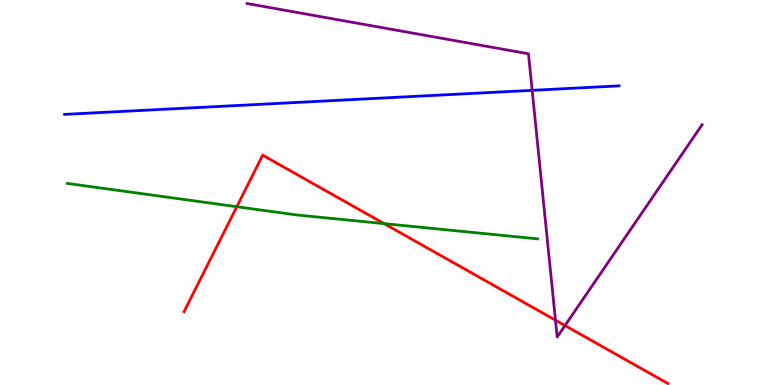[{'lines': ['blue', 'red'], 'intersections': []}, {'lines': ['green', 'red'], 'intersections': [{'x': 3.06, 'y': 4.63}, {'x': 4.96, 'y': 4.19}]}, {'lines': ['purple', 'red'], 'intersections': [{'x': 7.17, 'y': 1.68}, {'x': 7.29, 'y': 1.54}]}, {'lines': ['blue', 'green'], 'intersections': []}, {'lines': ['blue', 'purple'], 'intersections': [{'x': 6.87, 'y': 7.65}]}, {'lines': ['green', 'purple'], 'intersections': []}]